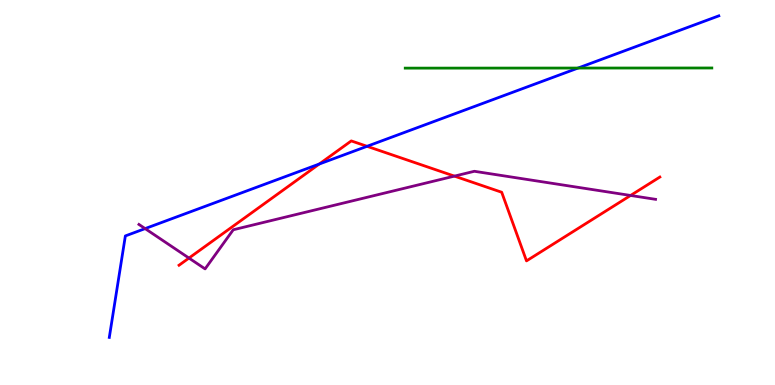[{'lines': ['blue', 'red'], 'intersections': [{'x': 4.12, 'y': 5.74}, {'x': 4.74, 'y': 6.2}]}, {'lines': ['green', 'red'], 'intersections': []}, {'lines': ['purple', 'red'], 'intersections': [{'x': 2.44, 'y': 3.3}, {'x': 5.86, 'y': 5.43}, {'x': 8.14, 'y': 4.92}]}, {'lines': ['blue', 'green'], 'intersections': [{'x': 7.46, 'y': 8.23}]}, {'lines': ['blue', 'purple'], 'intersections': [{'x': 1.87, 'y': 4.06}]}, {'lines': ['green', 'purple'], 'intersections': []}]